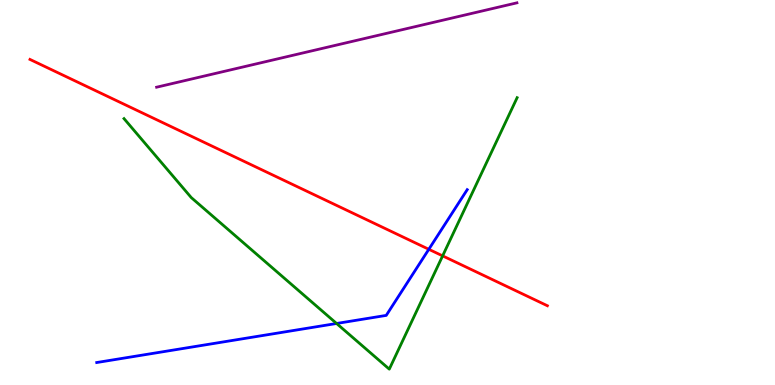[{'lines': ['blue', 'red'], 'intersections': [{'x': 5.53, 'y': 3.52}]}, {'lines': ['green', 'red'], 'intersections': [{'x': 5.71, 'y': 3.35}]}, {'lines': ['purple', 'red'], 'intersections': []}, {'lines': ['blue', 'green'], 'intersections': [{'x': 4.34, 'y': 1.6}]}, {'lines': ['blue', 'purple'], 'intersections': []}, {'lines': ['green', 'purple'], 'intersections': []}]